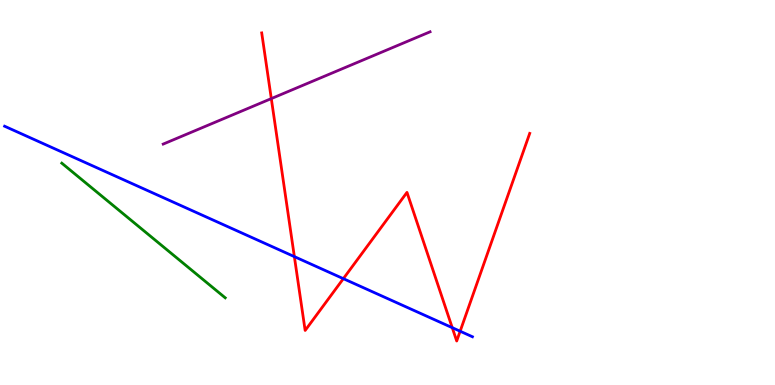[{'lines': ['blue', 'red'], 'intersections': [{'x': 3.8, 'y': 3.33}, {'x': 4.43, 'y': 2.76}, {'x': 5.84, 'y': 1.49}, {'x': 5.94, 'y': 1.4}]}, {'lines': ['green', 'red'], 'intersections': []}, {'lines': ['purple', 'red'], 'intersections': [{'x': 3.5, 'y': 7.44}]}, {'lines': ['blue', 'green'], 'intersections': []}, {'lines': ['blue', 'purple'], 'intersections': []}, {'lines': ['green', 'purple'], 'intersections': []}]